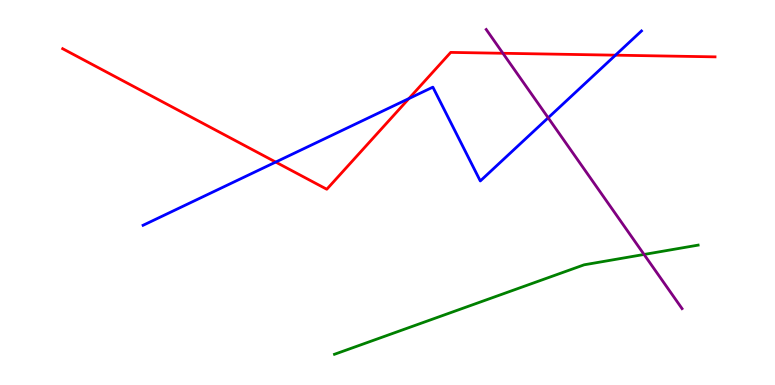[{'lines': ['blue', 'red'], 'intersections': [{'x': 3.56, 'y': 5.79}, {'x': 5.28, 'y': 7.44}, {'x': 7.94, 'y': 8.57}]}, {'lines': ['green', 'red'], 'intersections': []}, {'lines': ['purple', 'red'], 'intersections': [{'x': 6.49, 'y': 8.62}]}, {'lines': ['blue', 'green'], 'intersections': []}, {'lines': ['blue', 'purple'], 'intersections': [{'x': 7.07, 'y': 6.94}]}, {'lines': ['green', 'purple'], 'intersections': [{'x': 8.31, 'y': 3.39}]}]